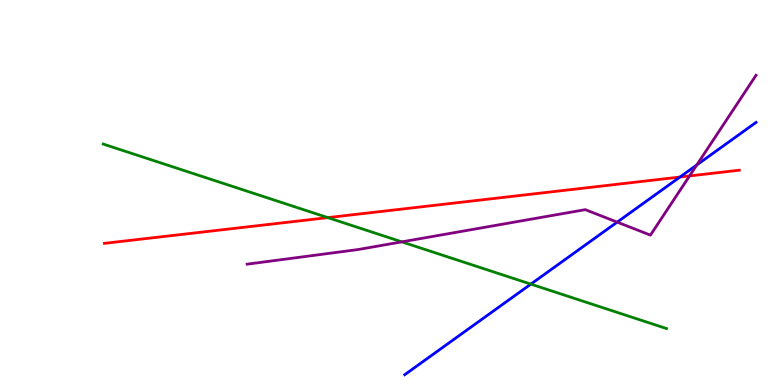[{'lines': ['blue', 'red'], 'intersections': [{'x': 8.77, 'y': 5.4}]}, {'lines': ['green', 'red'], 'intersections': [{'x': 4.23, 'y': 4.35}]}, {'lines': ['purple', 'red'], 'intersections': [{'x': 8.9, 'y': 5.43}]}, {'lines': ['blue', 'green'], 'intersections': [{'x': 6.85, 'y': 2.62}]}, {'lines': ['blue', 'purple'], 'intersections': [{'x': 7.96, 'y': 4.23}, {'x': 8.99, 'y': 5.72}]}, {'lines': ['green', 'purple'], 'intersections': [{'x': 5.19, 'y': 3.72}]}]